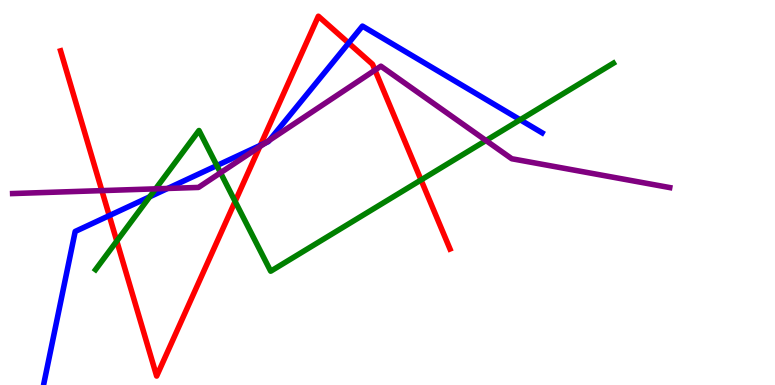[{'lines': ['blue', 'red'], 'intersections': [{'x': 1.41, 'y': 4.4}, {'x': 3.36, 'y': 6.22}, {'x': 4.5, 'y': 8.88}]}, {'lines': ['green', 'red'], 'intersections': [{'x': 1.51, 'y': 3.74}, {'x': 3.03, 'y': 4.77}, {'x': 5.43, 'y': 5.33}]}, {'lines': ['purple', 'red'], 'intersections': [{'x': 1.31, 'y': 5.05}, {'x': 3.35, 'y': 6.19}, {'x': 4.84, 'y': 8.18}]}, {'lines': ['blue', 'green'], 'intersections': [{'x': 1.93, 'y': 4.89}, {'x': 2.8, 'y': 5.7}, {'x': 6.71, 'y': 6.89}]}, {'lines': ['blue', 'purple'], 'intersections': [{'x': 2.16, 'y': 5.11}, {'x': 3.42, 'y': 6.28}, {'x': 3.48, 'y': 6.36}]}, {'lines': ['green', 'purple'], 'intersections': [{'x': 2.01, 'y': 5.09}, {'x': 2.85, 'y': 5.51}, {'x': 6.27, 'y': 6.35}]}]